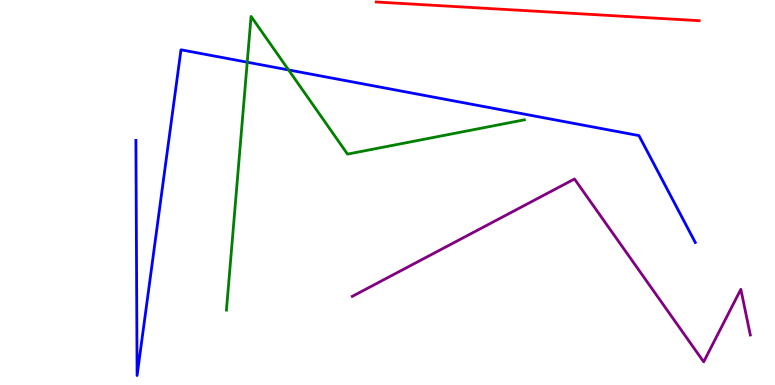[{'lines': ['blue', 'red'], 'intersections': []}, {'lines': ['green', 'red'], 'intersections': []}, {'lines': ['purple', 'red'], 'intersections': []}, {'lines': ['blue', 'green'], 'intersections': [{'x': 3.19, 'y': 8.38}, {'x': 3.72, 'y': 8.18}]}, {'lines': ['blue', 'purple'], 'intersections': []}, {'lines': ['green', 'purple'], 'intersections': []}]